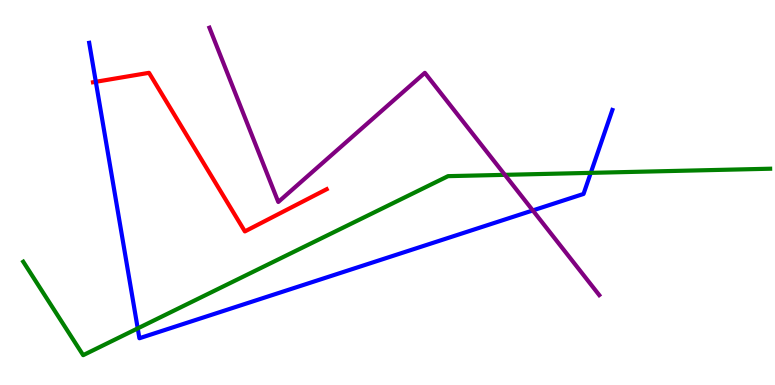[{'lines': ['blue', 'red'], 'intersections': [{'x': 1.24, 'y': 7.88}]}, {'lines': ['green', 'red'], 'intersections': []}, {'lines': ['purple', 'red'], 'intersections': []}, {'lines': ['blue', 'green'], 'intersections': [{'x': 1.78, 'y': 1.47}, {'x': 7.62, 'y': 5.51}]}, {'lines': ['blue', 'purple'], 'intersections': [{'x': 6.87, 'y': 4.53}]}, {'lines': ['green', 'purple'], 'intersections': [{'x': 6.51, 'y': 5.46}]}]